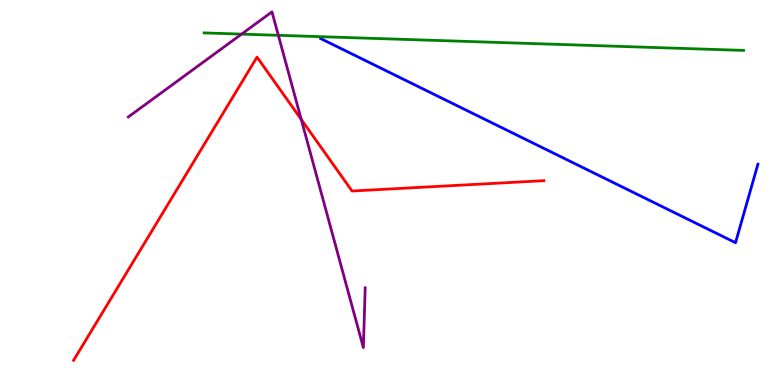[{'lines': ['blue', 'red'], 'intersections': []}, {'lines': ['green', 'red'], 'intersections': []}, {'lines': ['purple', 'red'], 'intersections': [{'x': 3.89, 'y': 6.9}]}, {'lines': ['blue', 'green'], 'intersections': []}, {'lines': ['blue', 'purple'], 'intersections': []}, {'lines': ['green', 'purple'], 'intersections': [{'x': 3.12, 'y': 9.11}, {'x': 3.59, 'y': 9.08}]}]